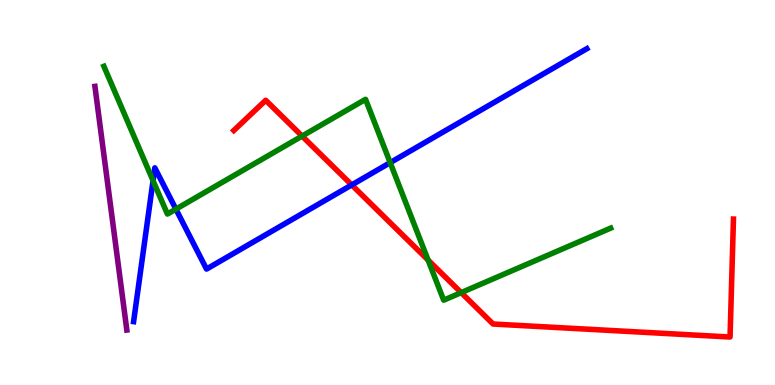[{'lines': ['blue', 'red'], 'intersections': [{'x': 4.54, 'y': 5.2}]}, {'lines': ['green', 'red'], 'intersections': [{'x': 3.9, 'y': 6.47}, {'x': 5.52, 'y': 3.25}, {'x': 5.95, 'y': 2.4}]}, {'lines': ['purple', 'red'], 'intersections': []}, {'lines': ['blue', 'green'], 'intersections': [{'x': 1.97, 'y': 5.31}, {'x': 2.27, 'y': 4.57}, {'x': 5.03, 'y': 5.78}]}, {'lines': ['blue', 'purple'], 'intersections': []}, {'lines': ['green', 'purple'], 'intersections': []}]